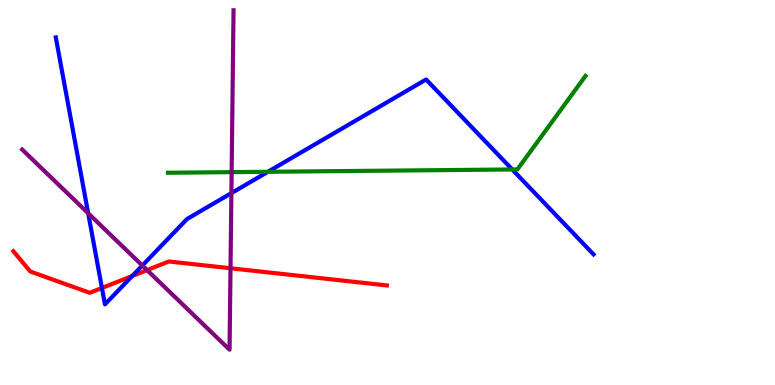[{'lines': ['blue', 'red'], 'intersections': [{'x': 1.32, 'y': 2.52}, {'x': 1.71, 'y': 2.83}]}, {'lines': ['green', 'red'], 'intersections': []}, {'lines': ['purple', 'red'], 'intersections': [{'x': 1.9, 'y': 2.98}, {'x': 2.97, 'y': 3.03}]}, {'lines': ['blue', 'green'], 'intersections': [{'x': 3.46, 'y': 5.54}, {'x': 6.61, 'y': 5.6}]}, {'lines': ['blue', 'purple'], 'intersections': [{'x': 1.14, 'y': 4.46}, {'x': 1.84, 'y': 3.1}, {'x': 2.99, 'y': 4.98}]}, {'lines': ['green', 'purple'], 'intersections': [{'x': 2.99, 'y': 5.53}]}]